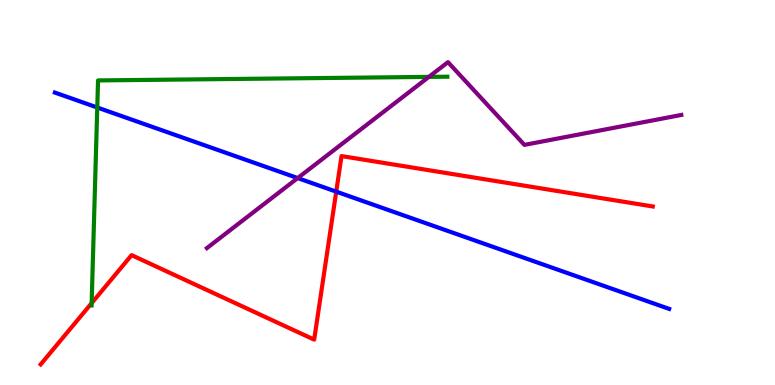[{'lines': ['blue', 'red'], 'intersections': [{'x': 4.34, 'y': 5.02}]}, {'lines': ['green', 'red'], 'intersections': [{'x': 1.18, 'y': 2.13}]}, {'lines': ['purple', 'red'], 'intersections': []}, {'lines': ['blue', 'green'], 'intersections': [{'x': 1.26, 'y': 7.21}]}, {'lines': ['blue', 'purple'], 'intersections': [{'x': 3.84, 'y': 5.37}]}, {'lines': ['green', 'purple'], 'intersections': [{'x': 5.53, 'y': 8.0}]}]